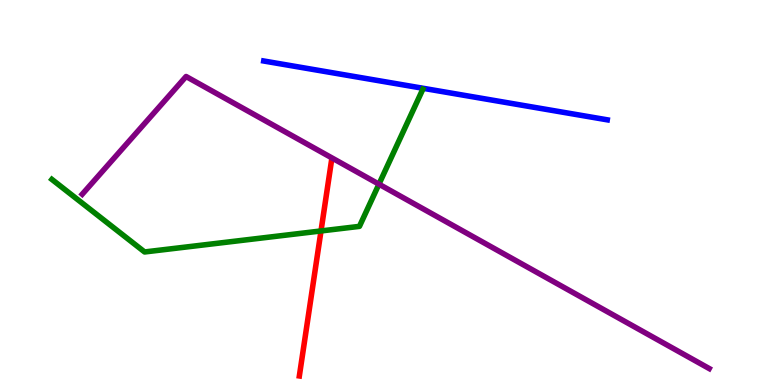[{'lines': ['blue', 'red'], 'intersections': []}, {'lines': ['green', 'red'], 'intersections': [{'x': 4.14, 'y': 4.0}]}, {'lines': ['purple', 'red'], 'intersections': []}, {'lines': ['blue', 'green'], 'intersections': []}, {'lines': ['blue', 'purple'], 'intersections': []}, {'lines': ['green', 'purple'], 'intersections': [{'x': 4.89, 'y': 5.22}]}]